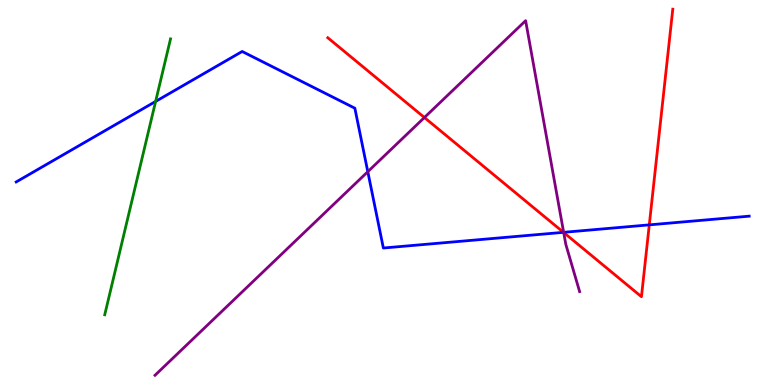[{'lines': ['blue', 'red'], 'intersections': [{'x': 7.27, 'y': 3.97}, {'x': 8.38, 'y': 4.16}]}, {'lines': ['green', 'red'], 'intersections': []}, {'lines': ['purple', 'red'], 'intersections': [{'x': 5.48, 'y': 6.95}, {'x': 7.27, 'y': 3.96}]}, {'lines': ['blue', 'green'], 'intersections': [{'x': 2.01, 'y': 7.37}]}, {'lines': ['blue', 'purple'], 'intersections': [{'x': 4.75, 'y': 5.54}, {'x': 7.27, 'y': 3.97}]}, {'lines': ['green', 'purple'], 'intersections': []}]